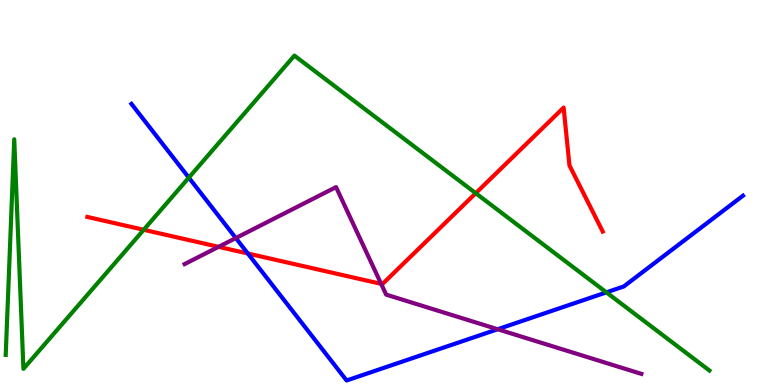[{'lines': ['blue', 'red'], 'intersections': [{'x': 3.2, 'y': 3.42}]}, {'lines': ['green', 'red'], 'intersections': [{'x': 1.85, 'y': 4.03}, {'x': 6.14, 'y': 4.98}]}, {'lines': ['purple', 'red'], 'intersections': [{'x': 2.82, 'y': 3.59}, {'x': 4.92, 'y': 2.63}]}, {'lines': ['blue', 'green'], 'intersections': [{'x': 2.44, 'y': 5.39}, {'x': 7.82, 'y': 2.41}]}, {'lines': ['blue', 'purple'], 'intersections': [{'x': 3.04, 'y': 3.82}, {'x': 6.42, 'y': 1.45}]}, {'lines': ['green', 'purple'], 'intersections': []}]